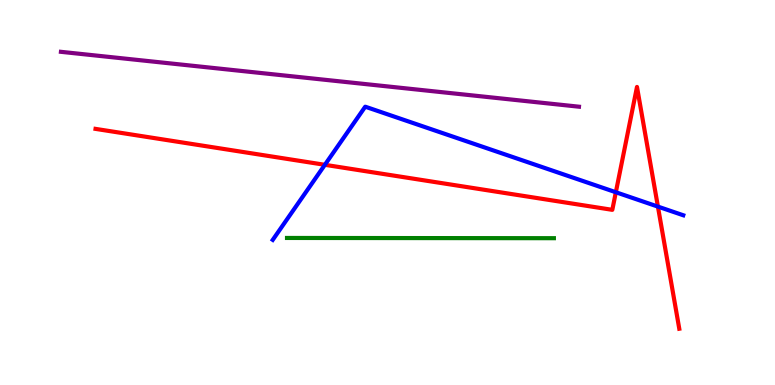[{'lines': ['blue', 'red'], 'intersections': [{'x': 4.19, 'y': 5.72}, {'x': 7.95, 'y': 5.01}, {'x': 8.49, 'y': 4.63}]}, {'lines': ['green', 'red'], 'intersections': []}, {'lines': ['purple', 'red'], 'intersections': []}, {'lines': ['blue', 'green'], 'intersections': []}, {'lines': ['blue', 'purple'], 'intersections': []}, {'lines': ['green', 'purple'], 'intersections': []}]